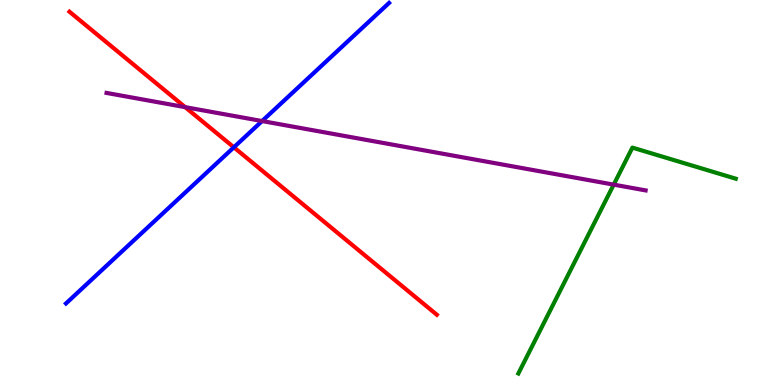[{'lines': ['blue', 'red'], 'intersections': [{'x': 3.02, 'y': 6.17}]}, {'lines': ['green', 'red'], 'intersections': []}, {'lines': ['purple', 'red'], 'intersections': [{'x': 2.39, 'y': 7.22}]}, {'lines': ['blue', 'green'], 'intersections': []}, {'lines': ['blue', 'purple'], 'intersections': [{'x': 3.38, 'y': 6.86}]}, {'lines': ['green', 'purple'], 'intersections': [{'x': 7.92, 'y': 5.2}]}]